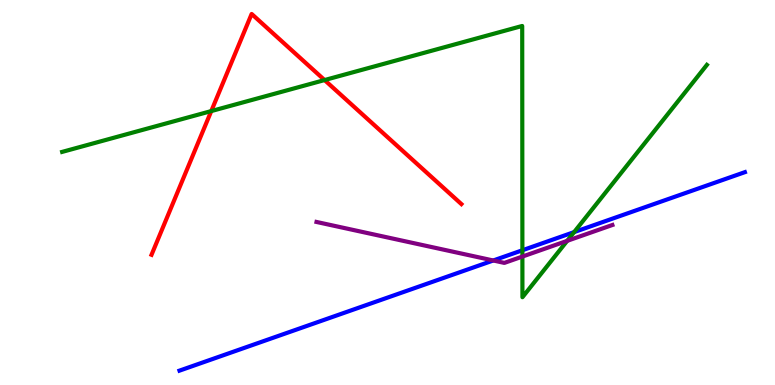[{'lines': ['blue', 'red'], 'intersections': []}, {'lines': ['green', 'red'], 'intersections': [{'x': 2.73, 'y': 7.11}, {'x': 4.19, 'y': 7.92}]}, {'lines': ['purple', 'red'], 'intersections': []}, {'lines': ['blue', 'green'], 'intersections': [{'x': 6.74, 'y': 3.5}, {'x': 7.41, 'y': 3.97}]}, {'lines': ['blue', 'purple'], 'intersections': [{'x': 6.36, 'y': 3.23}]}, {'lines': ['green', 'purple'], 'intersections': [{'x': 6.74, 'y': 3.34}, {'x': 7.32, 'y': 3.74}]}]